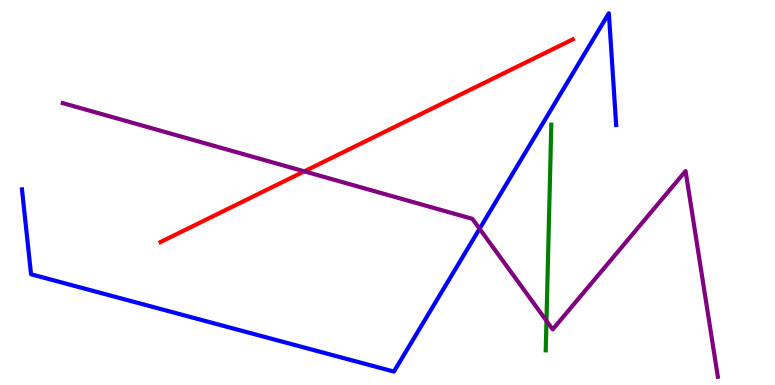[{'lines': ['blue', 'red'], 'intersections': []}, {'lines': ['green', 'red'], 'intersections': []}, {'lines': ['purple', 'red'], 'intersections': [{'x': 3.93, 'y': 5.55}]}, {'lines': ['blue', 'green'], 'intersections': []}, {'lines': ['blue', 'purple'], 'intersections': [{'x': 6.19, 'y': 4.06}]}, {'lines': ['green', 'purple'], 'intersections': [{'x': 7.05, 'y': 1.67}]}]